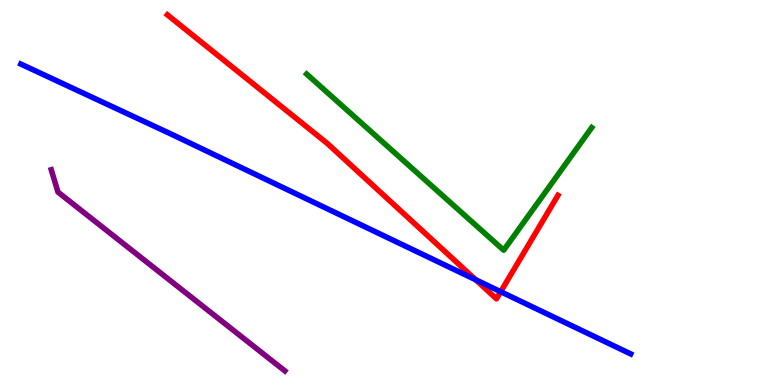[{'lines': ['blue', 'red'], 'intersections': [{'x': 6.14, 'y': 2.73}, {'x': 6.46, 'y': 2.42}]}, {'lines': ['green', 'red'], 'intersections': []}, {'lines': ['purple', 'red'], 'intersections': []}, {'lines': ['blue', 'green'], 'intersections': []}, {'lines': ['blue', 'purple'], 'intersections': []}, {'lines': ['green', 'purple'], 'intersections': []}]